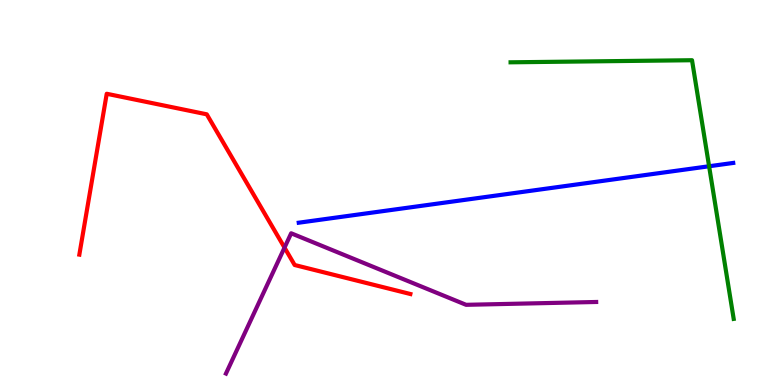[{'lines': ['blue', 'red'], 'intersections': []}, {'lines': ['green', 'red'], 'intersections': []}, {'lines': ['purple', 'red'], 'intersections': [{'x': 3.67, 'y': 3.57}]}, {'lines': ['blue', 'green'], 'intersections': [{'x': 9.15, 'y': 5.68}]}, {'lines': ['blue', 'purple'], 'intersections': []}, {'lines': ['green', 'purple'], 'intersections': []}]